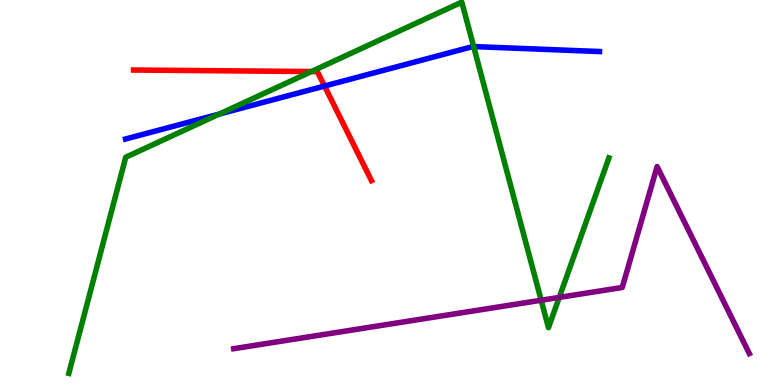[{'lines': ['blue', 'red'], 'intersections': [{'x': 4.19, 'y': 7.77}]}, {'lines': ['green', 'red'], 'intersections': [{'x': 4.02, 'y': 8.14}]}, {'lines': ['purple', 'red'], 'intersections': []}, {'lines': ['blue', 'green'], 'intersections': [{'x': 2.83, 'y': 7.04}, {'x': 6.11, 'y': 8.79}]}, {'lines': ['blue', 'purple'], 'intersections': []}, {'lines': ['green', 'purple'], 'intersections': [{'x': 6.98, 'y': 2.2}, {'x': 7.22, 'y': 2.28}]}]